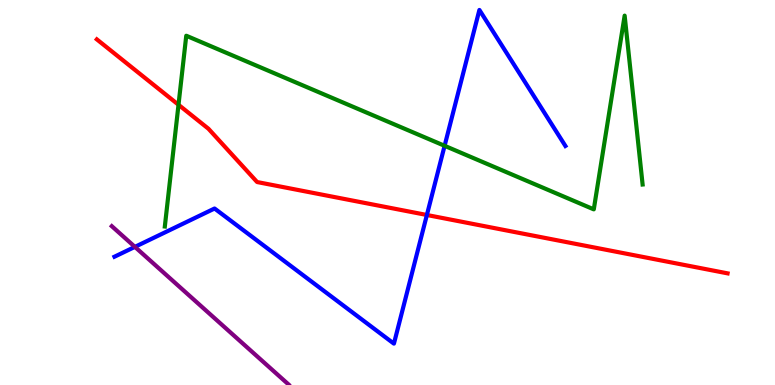[{'lines': ['blue', 'red'], 'intersections': [{'x': 5.51, 'y': 4.42}]}, {'lines': ['green', 'red'], 'intersections': [{'x': 2.3, 'y': 7.28}]}, {'lines': ['purple', 'red'], 'intersections': []}, {'lines': ['blue', 'green'], 'intersections': [{'x': 5.74, 'y': 6.21}]}, {'lines': ['blue', 'purple'], 'intersections': [{'x': 1.74, 'y': 3.59}]}, {'lines': ['green', 'purple'], 'intersections': []}]